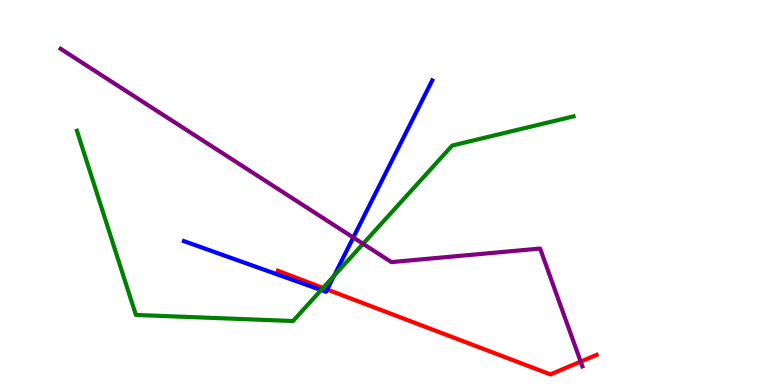[{'lines': ['blue', 'red'], 'intersections': [{'x': 4.22, 'y': 2.48}]}, {'lines': ['green', 'red'], 'intersections': [{'x': 4.17, 'y': 2.52}]}, {'lines': ['purple', 'red'], 'intersections': [{'x': 7.49, 'y': 0.608}]}, {'lines': ['blue', 'green'], 'intersections': [{'x': 4.14, 'y': 2.47}, {'x': 4.31, 'y': 2.84}]}, {'lines': ['blue', 'purple'], 'intersections': [{'x': 4.56, 'y': 3.83}]}, {'lines': ['green', 'purple'], 'intersections': [{'x': 4.68, 'y': 3.67}]}]